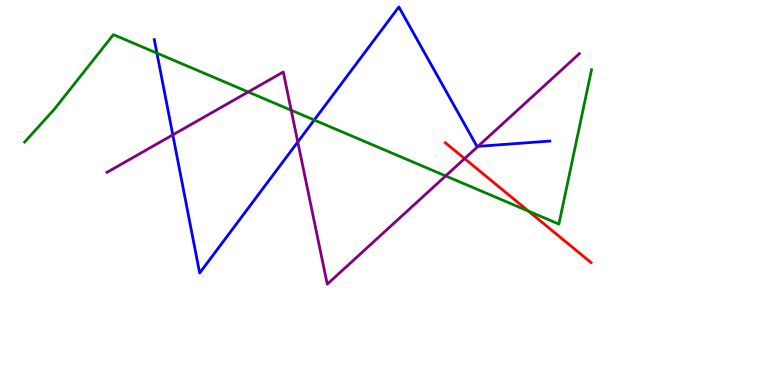[{'lines': ['blue', 'red'], 'intersections': []}, {'lines': ['green', 'red'], 'intersections': [{'x': 6.82, 'y': 4.52}]}, {'lines': ['purple', 'red'], 'intersections': [{'x': 5.99, 'y': 5.88}]}, {'lines': ['blue', 'green'], 'intersections': [{'x': 2.02, 'y': 8.62}, {'x': 4.05, 'y': 6.88}]}, {'lines': ['blue', 'purple'], 'intersections': [{'x': 2.23, 'y': 6.5}, {'x': 3.84, 'y': 6.31}, {'x': 6.17, 'y': 6.2}]}, {'lines': ['green', 'purple'], 'intersections': [{'x': 3.2, 'y': 7.61}, {'x': 3.76, 'y': 7.14}, {'x': 5.75, 'y': 5.43}]}]